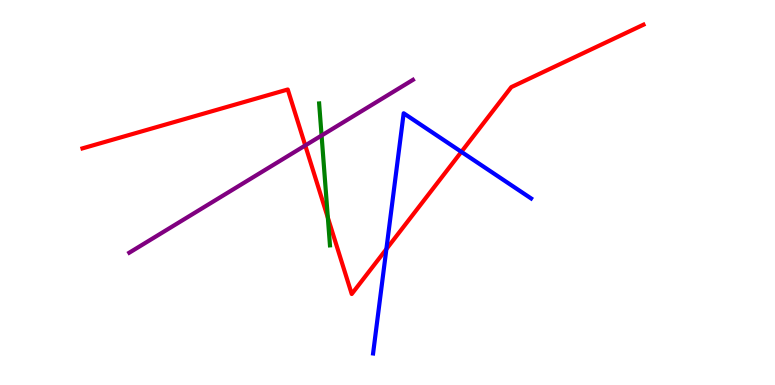[{'lines': ['blue', 'red'], 'intersections': [{'x': 4.99, 'y': 3.53}, {'x': 5.95, 'y': 6.06}]}, {'lines': ['green', 'red'], 'intersections': [{'x': 4.23, 'y': 4.35}]}, {'lines': ['purple', 'red'], 'intersections': [{'x': 3.94, 'y': 6.22}]}, {'lines': ['blue', 'green'], 'intersections': []}, {'lines': ['blue', 'purple'], 'intersections': []}, {'lines': ['green', 'purple'], 'intersections': [{'x': 4.15, 'y': 6.48}]}]